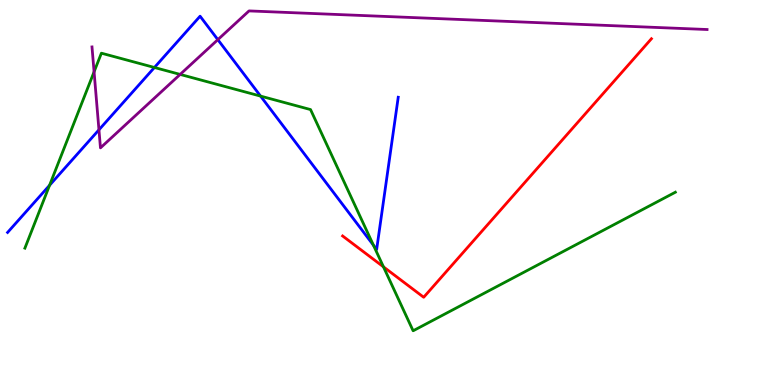[{'lines': ['blue', 'red'], 'intersections': []}, {'lines': ['green', 'red'], 'intersections': [{'x': 4.95, 'y': 3.07}]}, {'lines': ['purple', 'red'], 'intersections': []}, {'lines': ['blue', 'green'], 'intersections': [{'x': 0.64, 'y': 5.19}, {'x': 1.99, 'y': 8.25}, {'x': 3.36, 'y': 7.5}, {'x': 4.82, 'y': 3.63}]}, {'lines': ['blue', 'purple'], 'intersections': [{'x': 1.28, 'y': 6.63}, {'x': 2.81, 'y': 8.97}]}, {'lines': ['green', 'purple'], 'intersections': [{'x': 1.21, 'y': 8.13}, {'x': 2.32, 'y': 8.07}]}]